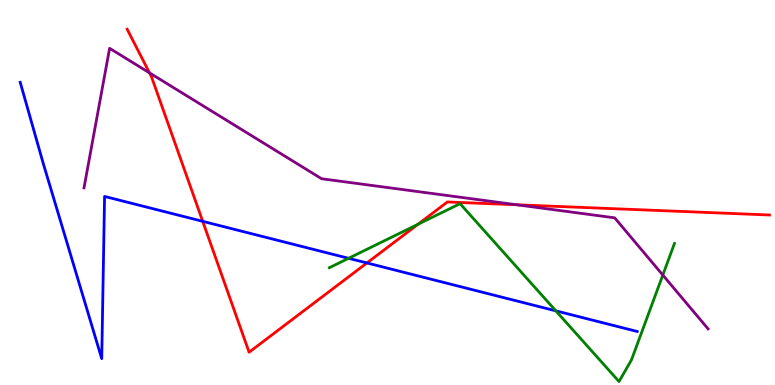[{'lines': ['blue', 'red'], 'intersections': [{'x': 2.62, 'y': 4.25}, {'x': 4.73, 'y': 3.17}]}, {'lines': ['green', 'red'], 'intersections': [{'x': 5.39, 'y': 4.17}]}, {'lines': ['purple', 'red'], 'intersections': [{'x': 1.93, 'y': 8.11}, {'x': 6.67, 'y': 4.68}]}, {'lines': ['blue', 'green'], 'intersections': [{'x': 4.5, 'y': 3.29}, {'x': 7.17, 'y': 1.93}]}, {'lines': ['blue', 'purple'], 'intersections': []}, {'lines': ['green', 'purple'], 'intersections': [{'x': 8.55, 'y': 2.86}]}]